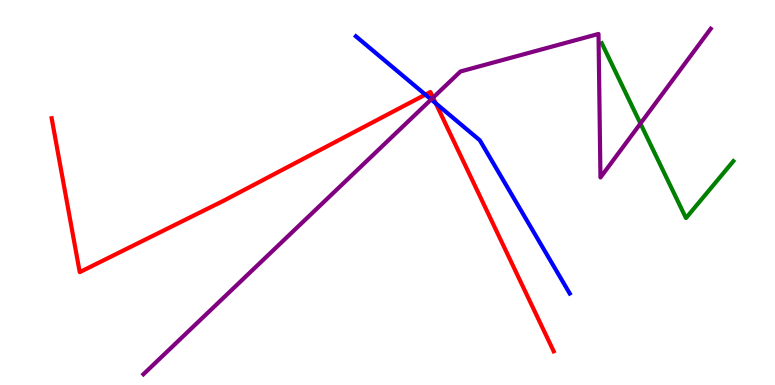[{'lines': ['blue', 'red'], 'intersections': [{'x': 5.49, 'y': 7.54}, {'x': 5.62, 'y': 7.32}]}, {'lines': ['green', 'red'], 'intersections': []}, {'lines': ['purple', 'red'], 'intersections': [{'x': 5.59, 'y': 7.46}]}, {'lines': ['blue', 'green'], 'intersections': []}, {'lines': ['blue', 'purple'], 'intersections': [{'x': 5.56, 'y': 7.42}]}, {'lines': ['green', 'purple'], 'intersections': [{'x': 8.26, 'y': 6.79}]}]